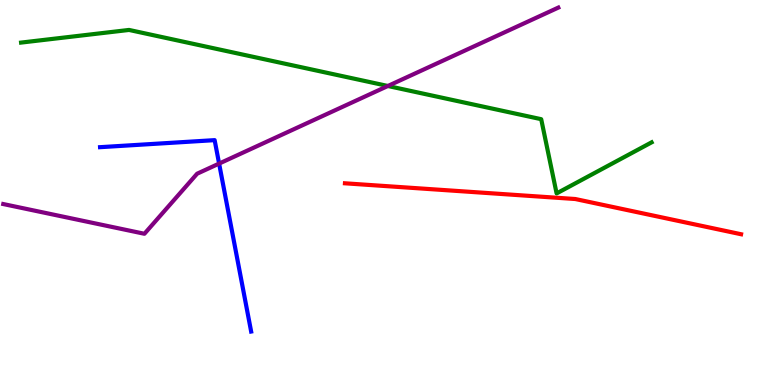[{'lines': ['blue', 'red'], 'intersections': []}, {'lines': ['green', 'red'], 'intersections': []}, {'lines': ['purple', 'red'], 'intersections': []}, {'lines': ['blue', 'green'], 'intersections': []}, {'lines': ['blue', 'purple'], 'intersections': [{'x': 2.83, 'y': 5.75}]}, {'lines': ['green', 'purple'], 'intersections': [{'x': 5.0, 'y': 7.77}]}]